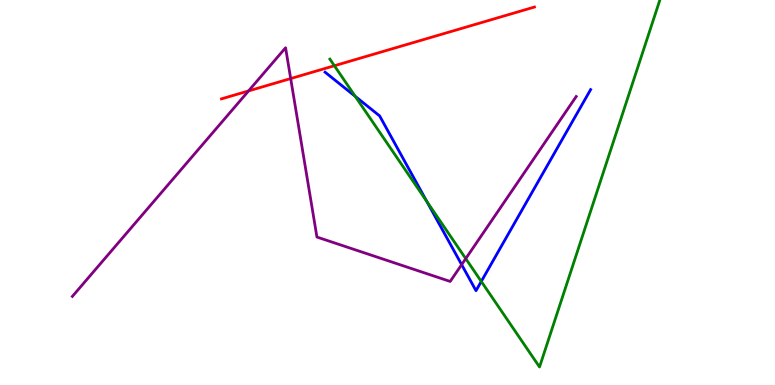[{'lines': ['blue', 'red'], 'intersections': []}, {'lines': ['green', 'red'], 'intersections': [{'x': 4.31, 'y': 8.29}]}, {'lines': ['purple', 'red'], 'intersections': [{'x': 3.21, 'y': 7.64}, {'x': 3.75, 'y': 7.96}]}, {'lines': ['blue', 'green'], 'intersections': [{'x': 4.58, 'y': 7.5}, {'x': 5.51, 'y': 4.77}, {'x': 6.21, 'y': 2.69}]}, {'lines': ['blue', 'purple'], 'intersections': [{'x': 5.96, 'y': 3.13}]}, {'lines': ['green', 'purple'], 'intersections': [{'x': 6.01, 'y': 3.28}]}]